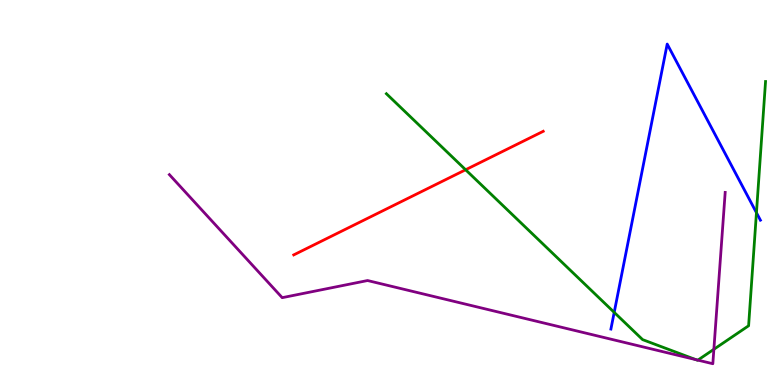[{'lines': ['blue', 'red'], 'intersections': []}, {'lines': ['green', 'red'], 'intersections': [{'x': 6.01, 'y': 5.59}]}, {'lines': ['purple', 'red'], 'intersections': []}, {'lines': ['blue', 'green'], 'intersections': [{'x': 7.93, 'y': 1.89}, {'x': 9.76, 'y': 4.48}]}, {'lines': ['blue', 'purple'], 'intersections': []}, {'lines': ['green', 'purple'], 'intersections': [{'x': 8.98, 'y': 0.659}, {'x': 9.0, 'y': 0.646}, {'x': 9.21, 'y': 0.928}]}]